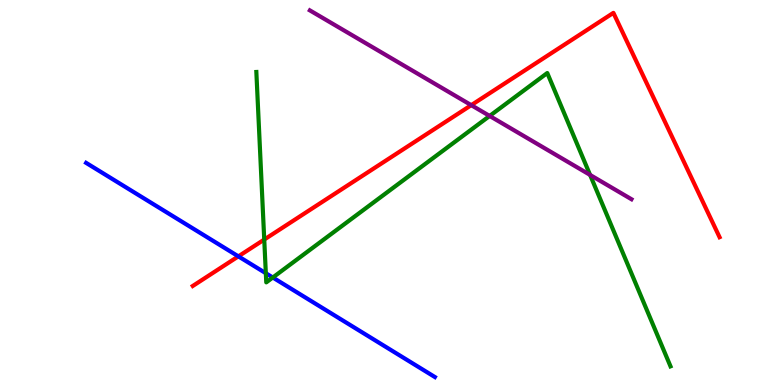[{'lines': ['blue', 'red'], 'intersections': [{'x': 3.08, 'y': 3.34}]}, {'lines': ['green', 'red'], 'intersections': [{'x': 3.41, 'y': 3.78}]}, {'lines': ['purple', 'red'], 'intersections': [{'x': 6.08, 'y': 7.27}]}, {'lines': ['blue', 'green'], 'intersections': [{'x': 3.43, 'y': 2.9}, {'x': 3.52, 'y': 2.79}]}, {'lines': ['blue', 'purple'], 'intersections': []}, {'lines': ['green', 'purple'], 'intersections': [{'x': 6.32, 'y': 6.99}, {'x': 7.61, 'y': 5.46}]}]